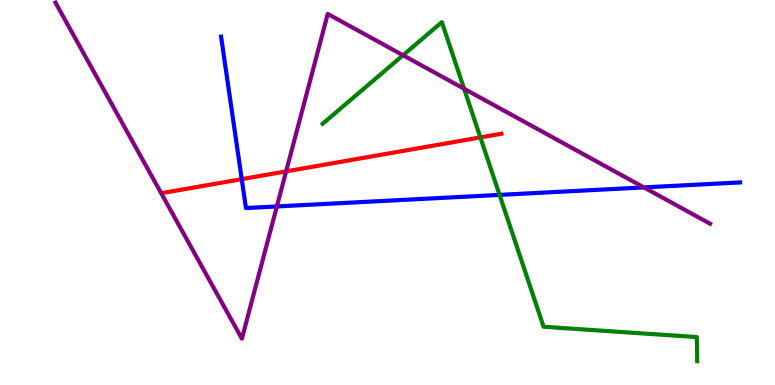[{'lines': ['blue', 'red'], 'intersections': [{'x': 3.12, 'y': 5.35}]}, {'lines': ['green', 'red'], 'intersections': [{'x': 6.2, 'y': 6.43}]}, {'lines': ['purple', 'red'], 'intersections': [{'x': 3.69, 'y': 5.55}]}, {'lines': ['blue', 'green'], 'intersections': [{'x': 6.45, 'y': 4.94}]}, {'lines': ['blue', 'purple'], 'intersections': [{'x': 3.57, 'y': 4.64}, {'x': 8.31, 'y': 5.13}]}, {'lines': ['green', 'purple'], 'intersections': [{'x': 5.2, 'y': 8.57}, {'x': 5.99, 'y': 7.69}]}]